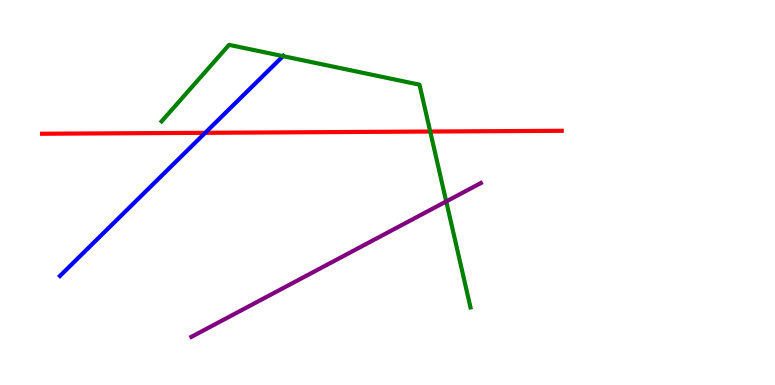[{'lines': ['blue', 'red'], 'intersections': [{'x': 2.65, 'y': 6.55}]}, {'lines': ['green', 'red'], 'intersections': [{'x': 5.55, 'y': 6.58}]}, {'lines': ['purple', 'red'], 'intersections': []}, {'lines': ['blue', 'green'], 'intersections': [{'x': 3.65, 'y': 8.54}]}, {'lines': ['blue', 'purple'], 'intersections': []}, {'lines': ['green', 'purple'], 'intersections': [{'x': 5.76, 'y': 4.77}]}]